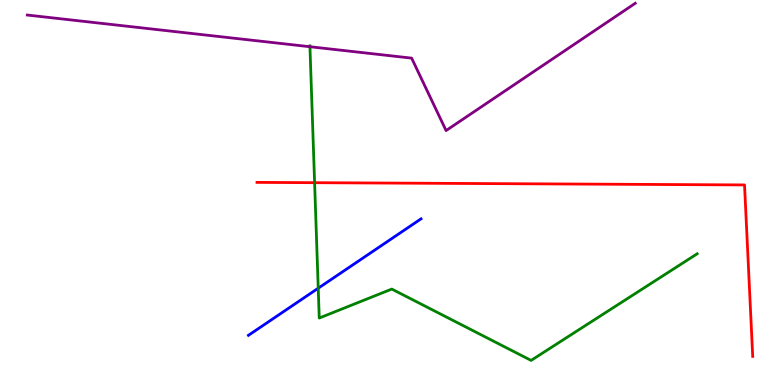[{'lines': ['blue', 'red'], 'intersections': []}, {'lines': ['green', 'red'], 'intersections': [{'x': 4.06, 'y': 5.25}]}, {'lines': ['purple', 'red'], 'intersections': []}, {'lines': ['blue', 'green'], 'intersections': [{'x': 4.11, 'y': 2.51}]}, {'lines': ['blue', 'purple'], 'intersections': []}, {'lines': ['green', 'purple'], 'intersections': [{'x': 4.0, 'y': 8.79}]}]